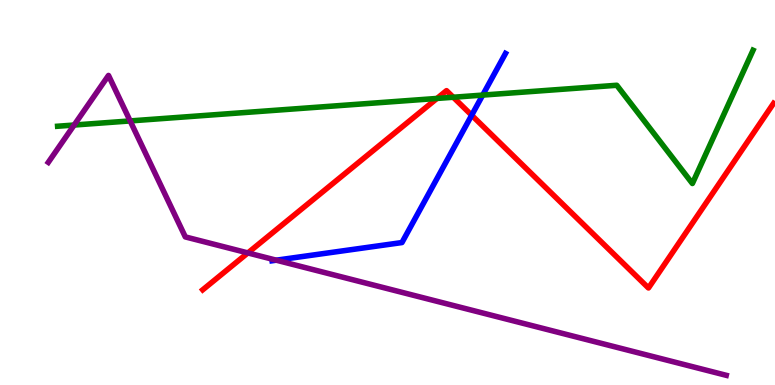[{'lines': ['blue', 'red'], 'intersections': [{'x': 6.09, 'y': 7.01}]}, {'lines': ['green', 'red'], 'intersections': [{'x': 5.64, 'y': 7.44}, {'x': 5.85, 'y': 7.47}]}, {'lines': ['purple', 'red'], 'intersections': [{'x': 3.2, 'y': 3.43}]}, {'lines': ['blue', 'green'], 'intersections': [{'x': 6.23, 'y': 7.53}]}, {'lines': ['blue', 'purple'], 'intersections': [{'x': 3.56, 'y': 3.24}]}, {'lines': ['green', 'purple'], 'intersections': [{'x': 0.957, 'y': 6.75}, {'x': 1.68, 'y': 6.86}]}]